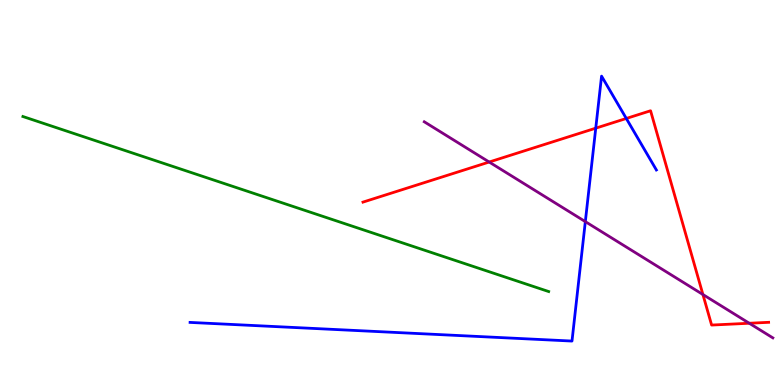[{'lines': ['blue', 'red'], 'intersections': [{'x': 7.69, 'y': 6.67}, {'x': 8.08, 'y': 6.92}]}, {'lines': ['green', 'red'], 'intersections': []}, {'lines': ['purple', 'red'], 'intersections': [{'x': 6.31, 'y': 5.79}, {'x': 9.07, 'y': 2.35}, {'x': 9.67, 'y': 1.6}]}, {'lines': ['blue', 'green'], 'intersections': []}, {'lines': ['blue', 'purple'], 'intersections': [{'x': 7.55, 'y': 4.24}]}, {'lines': ['green', 'purple'], 'intersections': []}]